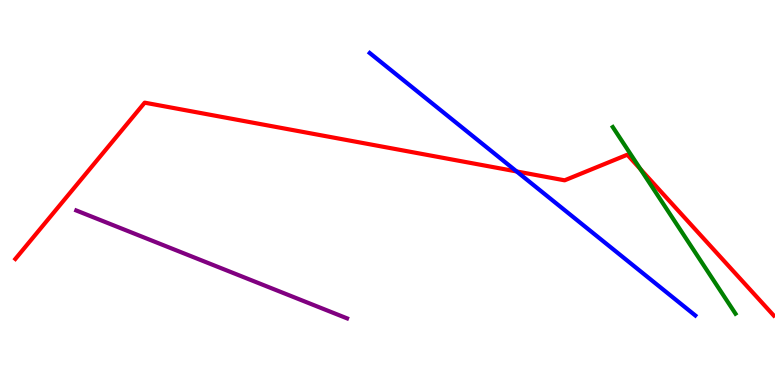[{'lines': ['blue', 'red'], 'intersections': [{'x': 6.67, 'y': 5.55}]}, {'lines': ['green', 'red'], 'intersections': [{'x': 8.26, 'y': 5.61}]}, {'lines': ['purple', 'red'], 'intersections': []}, {'lines': ['blue', 'green'], 'intersections': []}, {'lines': ['blue', 'purple'], 'intersections': []}, {'lines': ['green', 'purple'], 'intersections': []}]